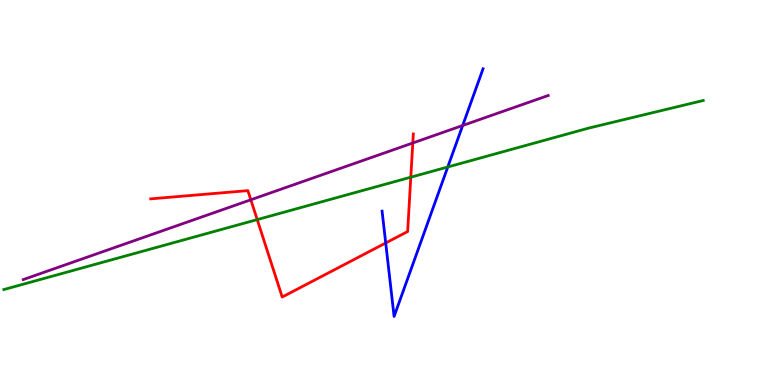[{'lines': ['blue', 'red'], 'intersections': [{'x': 4.98, 'y': 3.69}]}, {'lines': ['green', 'red'], 'intersections': [{'x': 3.32, 'y': 4.3}, {'x': 5.3, 'y': 5.4}]}, {'lines': ['purple', 'red'], 'intersections': [{'x': 3.24, 'y': 4.81}, {'x': 5.33, 'y': 6.29}]}, {'lines': ['blue', 'green'], 'intersections': [{'x': 5.78, 'y': 5.66}]}, {'lines': ['blue', 'purple'], 'intersections': [{'x': 5.97, 'y': 6.74}]}, {'lines': ['green', 'purple'], 'intersections': []}]